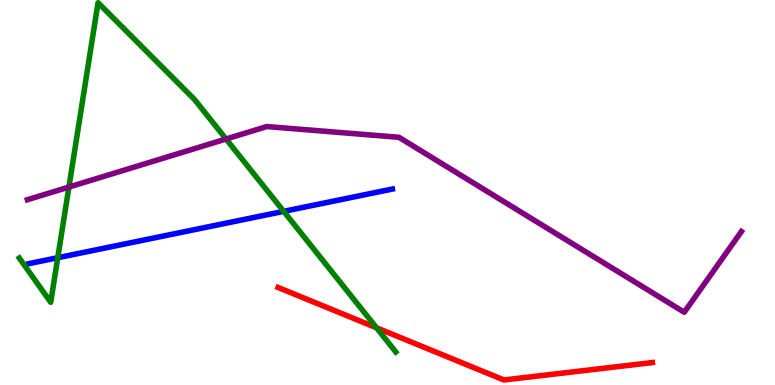[{'lines': ['blue', 'red'], 'intersections': []}, {'lines': ['green', 'red'], 'intersections': [{'x': 4.86, 'y': 1.49}]}, {'lines': ['purple', 'red'], 'intersections': []}, {'lines': ['blue', 'green'], 'intersections': [{'x': 0.745, 'y': 3.31}, {'x': 3.66, 'y': 4.51}]}, {'lines': ['blue', 'purple'], 'intersections': []}, {'lines': ['green', 'purple'], 'intersections': [{'x': 0.889, 'y': 5.14}, {'x': 2.92, 'y': 6.39}]}]